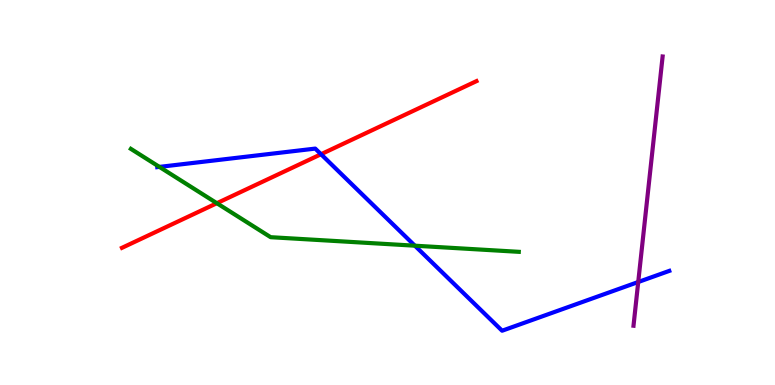[{'lines': ['blue', 'red'], 'intersections': [{'x': 4.14, 'y': 5.99}]}, {'lines': ['green', 'red'], 'intersections': [{'x': 2.8, 'y': 4.72}]}, {'lines': ['purple', 'red'], 'intersections': []}, {'lines': ['blue', 'green'], 'intersections': [{'x': 2.06, 'y': 5.66}, {'x': 5.35, 'y': 3.62}]}, {'lines': ['blue', 'purple'], 'intersections': [{'x': 8.24, 'y': 2.68}]}, {'lines': ['green', 'purple'], 'intersections': []}]